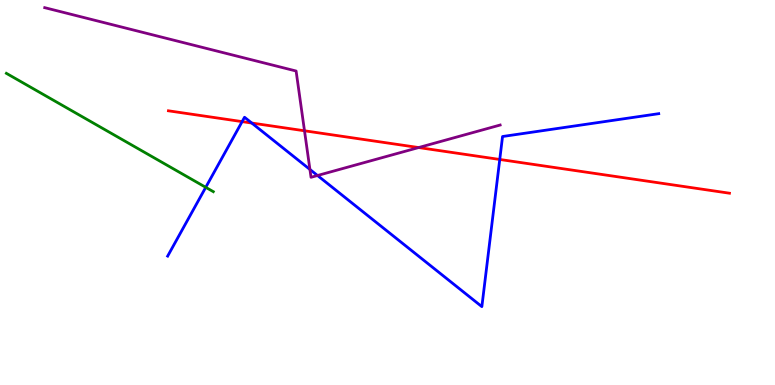[{'lines': ['blue', 'red'], 'intersections': [{'x': 3.12, 'y': 6.84}, {'x': 3.25, 'y': 6.8}, {'x': 6.45, 'y': 5.86}]}, {'lines': ['green', 'red'], 'intersections': []}, {'lines': ['purple', 'red'], 'intersections': [{'x': 3.93, 'y': 6.6}, {'x': 5.4, 'y': 6.17}]}, {'lines': ['blue', 'green'], 'intersections': [{'x': 2.65, 'y': 5.13}]}, {'lines': ['blue', 'purple'], 'intersections': [{'x': 4.0, 'y': 5.6}, {'x': 4.1, 'y': 5.44}]}, {'lines': ['green', 'purple'], 'intersections': []}]